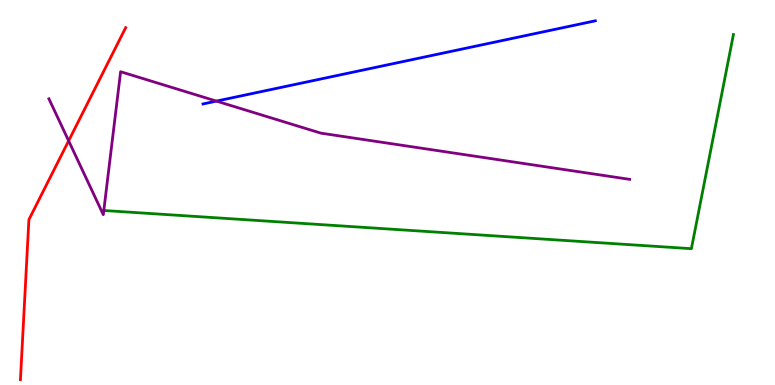[{'lines': ['blue', 'red'], 'intersections': []}, {'lines': ['green', 'red'], 'intersections': []}, {'lines': ['purple', 'red'], 'intersections': [{'x': 0.886, 'y': 6.34}]}, {'lines': ['blue', 'green'], 'intersections': []}, {'lines': ['blue', 'purple'], 'intersections': [{'x': 2.79, 'y': 7.37}]}, {'lines': ['green', 'purple'], 'intersections': []}]